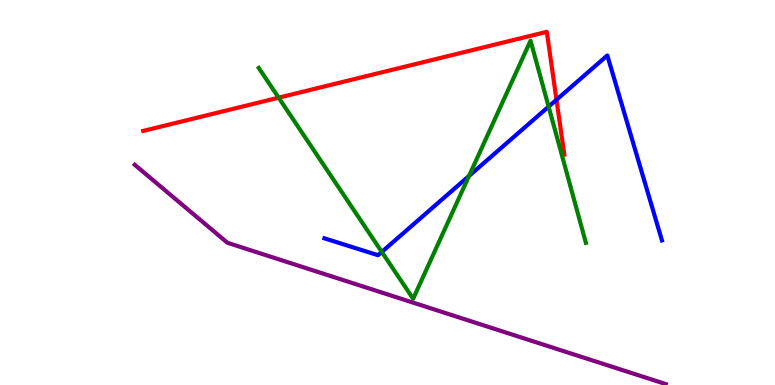[{'lines': ['blue', 'red'], 'intersections': [{'x': 7.18, 'y': 7.41}]}, {'lines': ['green', 'red'], 'intersections': [{'x': 3.6, 'y': 7.46}]}, {'lines': ['purple', 'red'], 'intersections': []}, {'lines': ['blue', 'green'], 'intersections': [{'x': 4.93, 'y': 3.46}, {'x': 6.05, 'y': 5.43}, {'x': 7.08, 'y': 7.23}]}, {'lines': ['blue', 'purple'], 'intersections': []}, {'lines': ['green', 'purple'], 'intersections': []}]